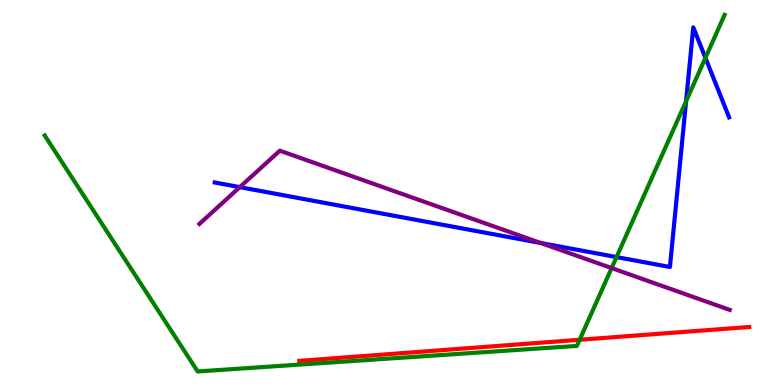[{'lines': ['blue', 'red'], 'intersections': []}, {'lines': ['green', 'red'], 'intersections': [{'x': 7.48, 'y': 1.17}]}, {'lines': ['purple', 'red'], 'intersections': []}, {'lines': ['blue', 'green'], 'intersections': [{'x': 7.96, 'y': 3.32}, {'x': 8.85, 'y': 7.37}, {'x': 9.1, 'y': 8.5}]}, {'lines': ['blue', 'purple'], 'intersections': [{'x': 3.09, 'y': 5.14}, {'x': 6.98, 'y': 3.69}]}, {'lines': ['green', 'purple'], 'intersections': [{'x': 7.89, 'y': 3.04}]}]